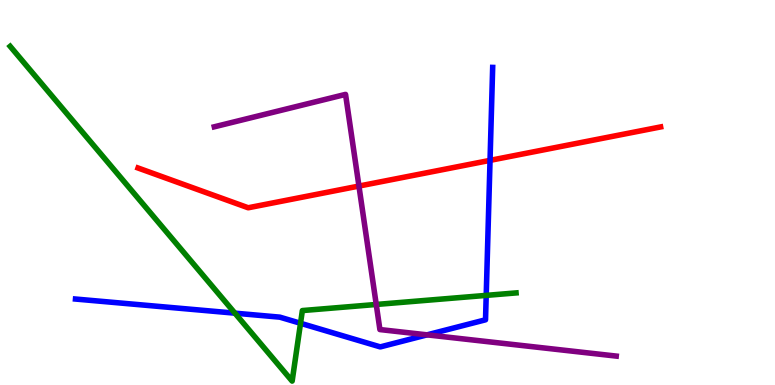[{'lines': ['blue', 'red'], 'intersections': [{'x': 6.32, 'y': 5.83}]}, {'lines': ['green', 'red'], 'intersections': []}, {'lines': ['purple', 'red'], 'intersections': [{'x': 4.63, 'y': 5.17}]}, {'lines': ['blue', 'green'], 'intersections': [{'x': 3.03, 'y': 1.87}, {'x': 3.88, 'y': 1.6}, {'x': 6.27, 'y': 2.33}]}, {'lines': ['blue', 'purple'], 'intersections': [{'x': 5.51, 'y': 1.3}]}, {'lines': ['green', 'purple'], 'intersections': [{'x': 4.85, 'y': 2.09}]}]